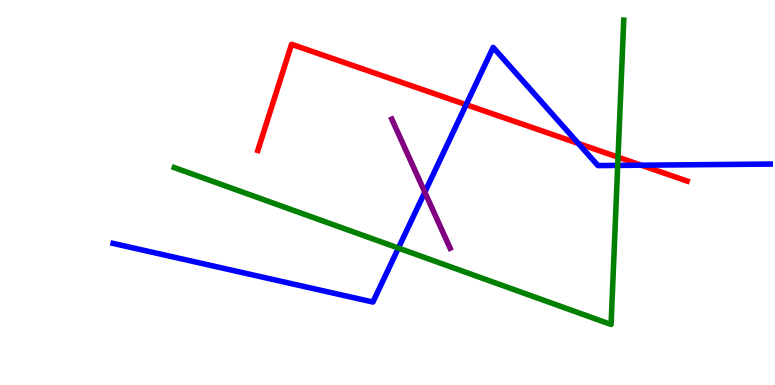[{'lines': ['blue', 'red'], 'intersections': [{'x': 6.01, 'y': 7.28}, {'x': 7.46, 'y': 6.27}, {'x': 8.27, 'y': 5.71}]}, {'lines': ['green', 'red'], 'intersections': [{'x': 7.97, 'y': 5.92}]}, {'lines': ['purple', 'red'], 'intersections': []}, {'lines': ['blue', 'green'], 'intersections': [{'x': 5.14, 'y': 3.56}, {'x': 7.97, 'y': 5.7}]}, {'lines': ['blue', 'purple'], 'intersections': [{'x': 5.48, 'y': 5.01}]}, {'lines': ['green', 'purple'], 'intersections': []}]